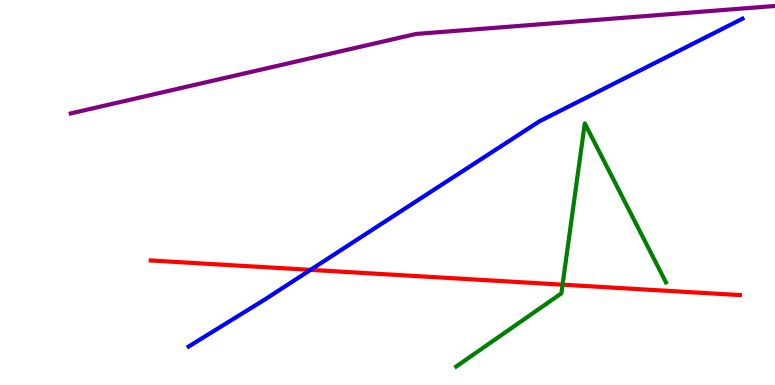[{'lines': ['blue', 'red'], 'intersections': [{'x': 4.01, 'y': 2.99}]}, {'lines': ['green', 'red'], 'intersections': [{'x': 7.26, 'y': 2.61}]}, {'lines': ['purple', 'red'], 'intersections': []}, {'lines': ['blue', 'green'], 'intersections': []}, {'lines': ['blue', 'purple'], 'intersections': []}, {'lines': ['green', 'purple'], 'intersections': []}]